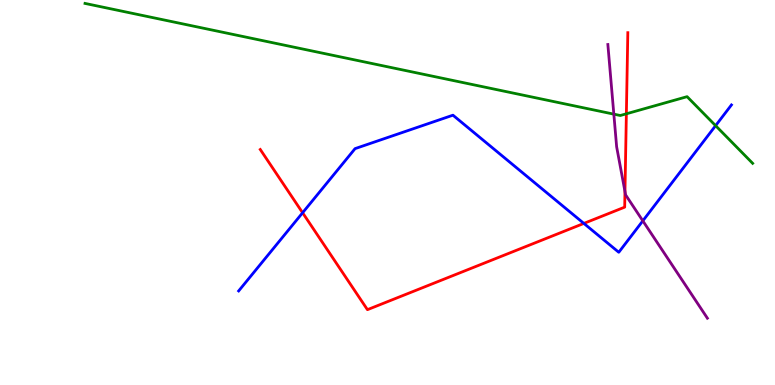[{'lines': ['blue', 'red'], 'intersections': [{'x': 3.9, 'y': 4.47}, {'x': 7.53, 'y': 4.2}]}, {'lines': ['green', 'red'], 'intersections': [{'x': 8.08, 'y': 7.04}]}, {'lines': ['purple', 'red'], 'intersections': [{'x': 8.06, 'y': 5.03}]}, {'lines': ['blue', 'green'], 'intersections': [{'x': 9.23, 'y': 6.74}]}, {'lines': ['blue', 'purple'], 'intersections': [{'x': 8.29, 'y': 4.26}]}, {'lines': ['green', 'purple'], 'intersections': [{'x': 7.92, 'y': 7.04}]}]